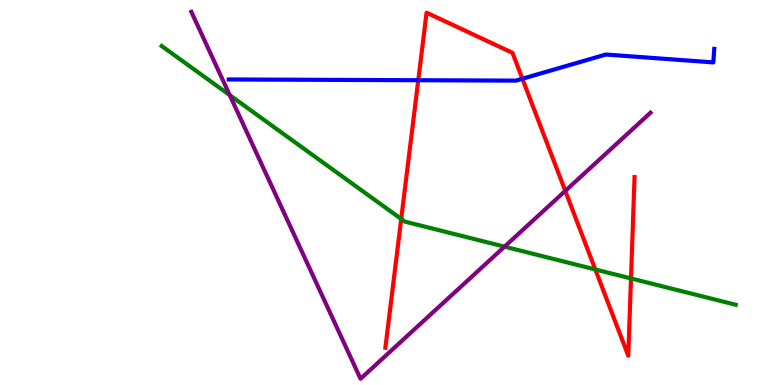[{'lines': ['blue', 'red'], 'intersections': [{'x': 5.4, 'y': 7.92}, {'x': 6.74, 'y': 7.95}]}, {'lines': ['green', 'red'], 'intersections': [{'x': 5.18, 'y': 4.31}, {'x': 7.68, 'y': 3.0}, {'x': 8.14, 'y': 2.77}]}, {'lines': ['purple', 'red'], 'intersections': [{'x': 7.29, 'y': 5.04}]}, {'lines': ['blue', 'green'], 'intersections': []}, {'lines': ['blue', 'purple'], 'intersections': []}, {'lines': ['green', 'purple'], 'intersections': [{'x': 2.96, 'y': 7.53}, {'x': 6.51, 'y': 3.59}]}]